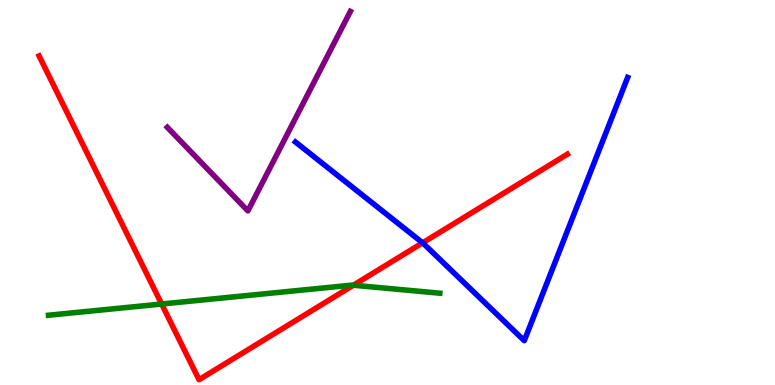[{'lines': ['blue', 'red'], 'intersections': [{'x': 5.45, 'y': 3.69}]}, {'lines': ['green', 'red'], 'intersections': [{'x': 2.09, 'y': 2.1}, {'x': 4.56, 'y': 2.59}]}, {'lines': ['purple', 'red'], 'intersections': []}, {'lines': ['blue', 'green'], 'intersections': []}, {'lines': ['blue', 'purple'], 'intersections': []}, {'lines': ['green', 'purple'], 'intersections': []}]